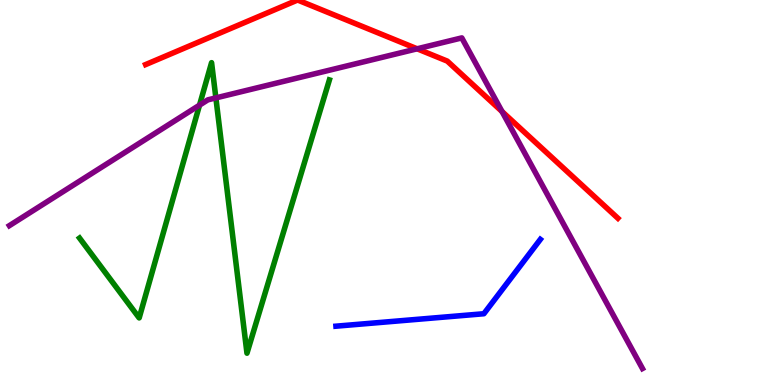[{'lines': ['blue', 'red'], 'intersections': []}, {'lines': ['green', 'red'], 'intersections': []}, {'lines': ['purple', 'red'], 'intersections': [{'x': 5.38, 'y': 8.73}, {'x': 6.48, 'y': 7.1}]}, {'lines': ['blue', 'green'], 'intersections': []}, {'lines': ['blue', 'purple'], 'intersections': []}, {'lines': ['green', 'purple'], 'intersections': [{'x': 2.57, 'y': 7.27}, {'x': 2.79, 'y': 7.46}]}]